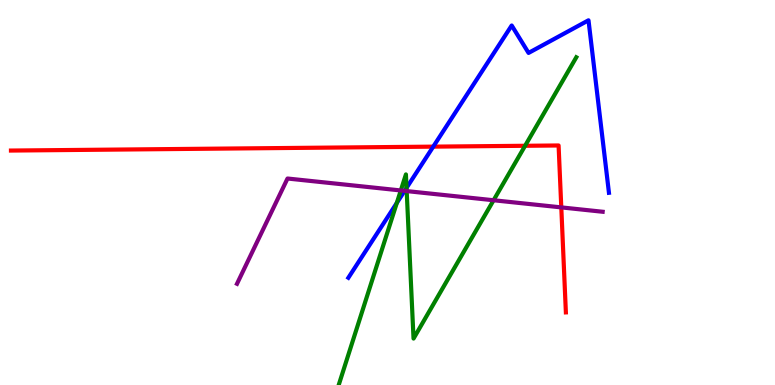[{'lines': ['blue', 'red'], 'intersections': [{'x': 5.59, 'y': 6.19}]}, {'lines': ['green', 'red'], 'intersections': [{'x': 6.78, 'y': 6.21}]}, {'lines': ['purple', 'red'], 'intersections': [{'x': 7.24, 'y': 4.61}]}, {'lines': ['blue', 'green'], 'intersections': [{'x': 5.12, 'y': 4.73}, {'x': 5.25, 'y': 5.12}]}, {'lines': ['blue', 'purple'], 'intersections': [{'x': 5.22, 'y': 5.04}]}, {'lines': ['green', 'purple'], 'intersections': [{'x': 5.17, 'y': 5.05}, {'x': 5.25, 'y': 5.04}, {'x': 6.37, 'y': 4.8}]}]